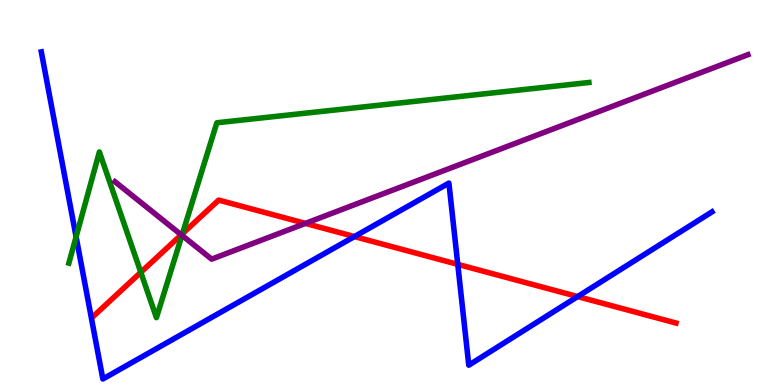[{'lines': ['blue', 'red'], 'intersections': [{'x': 4.57, 'y': 3.86}, {'x': 5.91, 'y': 3.13}, {'x': 7.45, 'y': 2.3}]}, {'lines': ['green', 'red'], 'intersections': [{'x': 1.82, 'y': 2.93}, {'x': 2.35, 'y': 3.93}]}, {'lines': ['purple', 'red'], 'intersections': [{'x': 2.34, 'y': 3.9}, {'x': 3.94, 'y': 4.2}]}, {'lines': ['blue', 'green'], 'intersections': [{'x': 0.982, 'y': 3.85}]}, {'lines': ['blue', 'purple'], 'intersections': []}, {'lines': ['green', 'purple'], 'intersections': [{'x': 2.35, 'y': 3.89}]}]